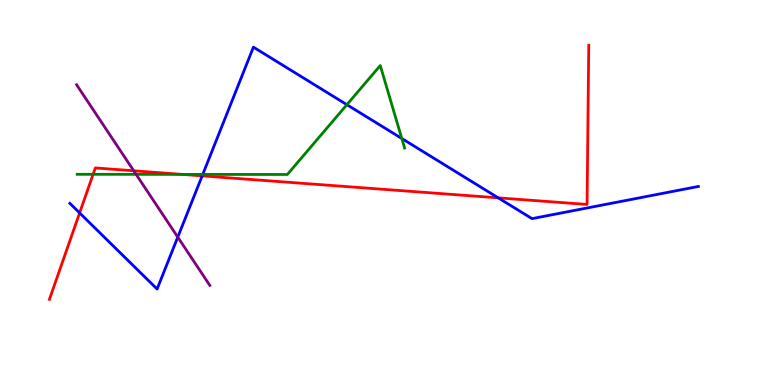[{'lines': ['blue', 'red'], 'intersections': [{'x': 1.03, 'y': 4.47}, {'x': 2.61, 'y': 5.43}, {'x': 6.43, 'y': 4.86}]}, {'lines': ['green', 'red'], 'intersections': [{'x': 1.2, 'y': 5.47}, {'x': 2.35, 'y': 5.47}]}, {'lines': ['purple', 'red'], 'intersections': [{'x': 1.73, 'y': 5.56}]}, {'lines': ['blue', 'green'], 'intersections': [{'x': 2.62, 'y': 5.47}, {'x': 4.48, 'y': 7.28}, {'x': 5.18, 'y': 6.4}]}, {'lines': ['blue', 'purple'], 'intersections': [{'x': 2.29, 'y': 3.84}]}, {'lines': ['green', 'purple'], 'intersections': [{'x': 1.76, 'y': 5.47}]}]